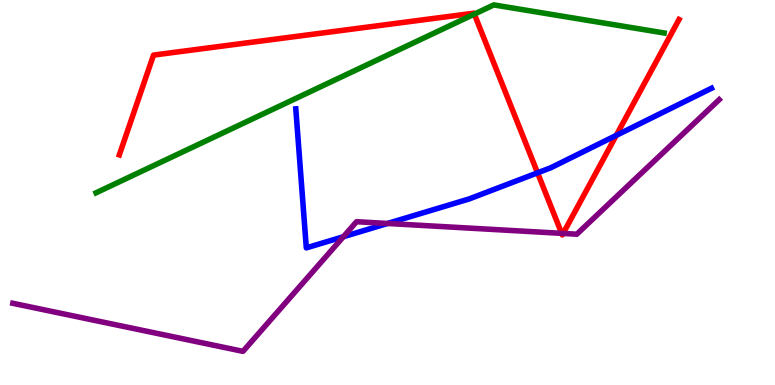[{'lines': ['blue', 'red'], 'intersections': [{'x': 6.94, 'y': 5.51}, {'x': 7.95, 'y': 6.48}]}, {'lines': ['green', 'red'], 'intersections': [{'x': 6.12, 'y': 9.63}]}, {'lines': ['purple', 'red'], 'intersections': [{'x': 7.25, 'y': 3.94}, {'x': 7.27, 'y': 3.94}]}, {'lines': ['blue', 'green'], 'intersections': []}, {'lines': ['blue', 'purple'], 'intersections': [{'x': 4.43, 'y': 3.85}, {'x': 5.0, 'y': 4.2}]}, {'lines': ['green', 'purple'], 'intersections': []}]